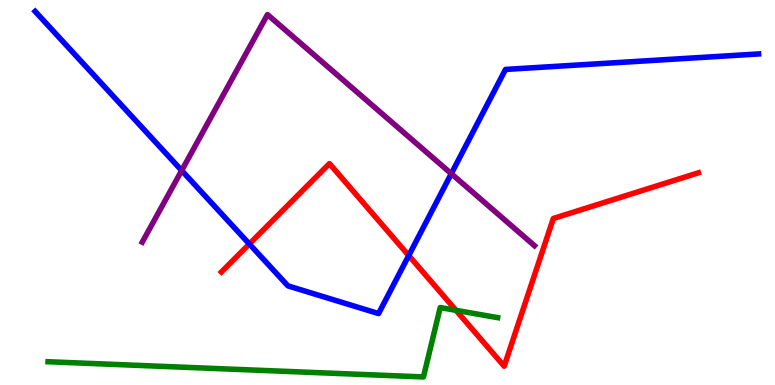[{'lines': ['blue', 'red'], 'intersections': [{'x': 3.22, 'y': 3.66}, {'x': 5.27, 'y': 3.36}]}, {'lines': ['green', 'red'], 'intersections': [{'x': 5.88, 'y': 1.94}]}, {'lines': ['purple', 'red'], 'intersections': []}, {'lines': ['blue', 'green'], 'intersections': []}, {'lines': ['blue', 'purple'], 'intersections': [{'x': 2.34, 'y': 5.57}, {'x': 5.82, 'y': 5.49}]}, {'lines': ['green', 'purple'], 'intersections': []}]